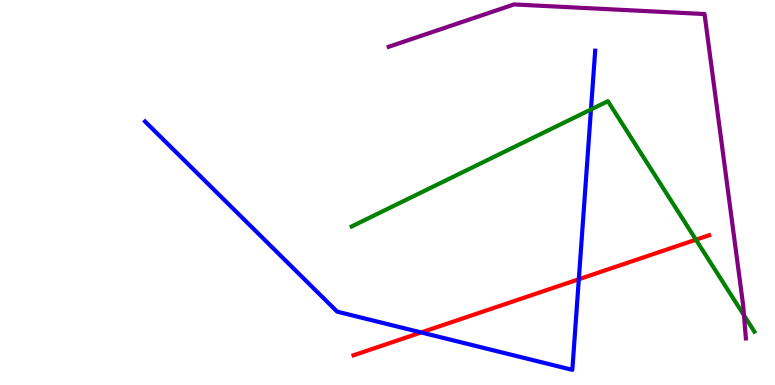[{'lines': ['blue', 'red'], 'intersections': [{'x': 5.43, 'y': 1.37}, {'x': 7.47, 'y': 2.75}]}, {'lines': ['green', 'red'], 'intersections': [{'x': 8.98, 'y': 3.77}]}, {'lines': ['purple', 'red'], 'intersections': []}, {'lines': ['blue', 'green'], 'intersections': [{'x': 7.63, 'y': 7.16}]}, {'lines': ['blue', 'purple'], 'intersections': []}, {'lines': ['green', 'purple'], 'intersections': [{'x': 9.6, 'y': 1.81}]}]